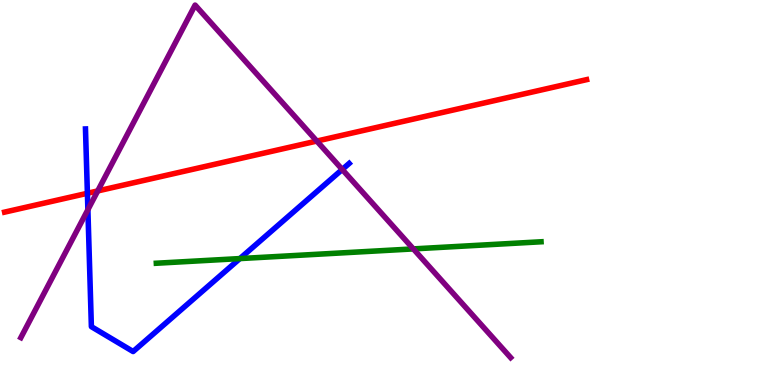[{'lines': ['blue', 'red'], 'intersections': [{'x': 1.13, 'y': 4.98}]}, {'lines': ['green', 'red'], 'intersections': []}, {'lines': ['purple', 'red'], 'intersections': [{'x': 1.26, 'y': 5.04}, {'x': 4.09, 'y': 6.34}]}, {'lines': ['blue', 'green'], 'intersections': [{'x': 3.1, 'y': 3.28}]}, {'lines': ['blue', 'purple'], 'intersections': [{'x': 1.13, 'y': 4.55}, {'x': 4.42, 'y': 5.6}]}, {'lines': ['green', 'purple'], 'intersections': [{'x': 5.33, 'y': 3.53}]}]